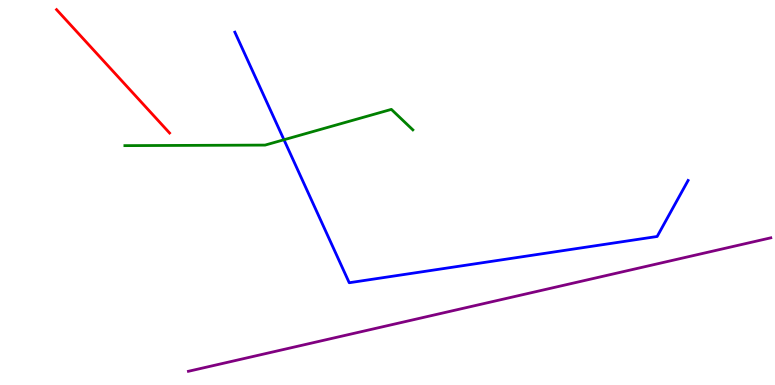[{'lines': ['blue', 'red'], 'intersections': []}, {'lines': ['green', 'red'], 'intersections': []}, {'lines': ['purple', 'red'], 'intersections': []}, {'lines': ['blue', 'green'], 'intersections': [{'x': 3.66, 'y': 6.37}]}, {'lines': ['blue', 'purple'], 'intersections': []}, {'lines': ['green', 'purple'], 'intersections': []}]